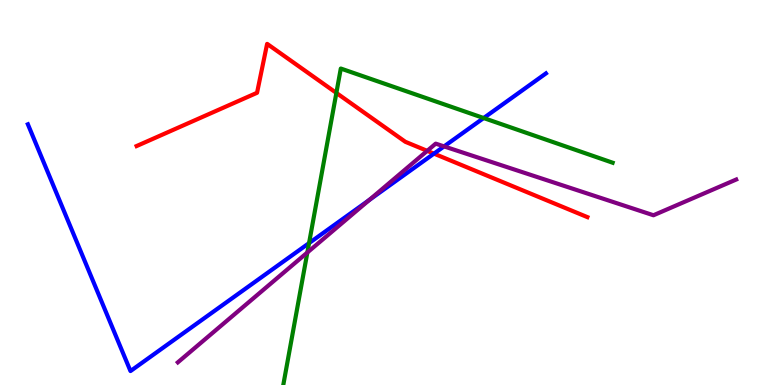[{'lines': ['blue', 'red'], 'intersections': [{'x': 5.6, 'y': 6.01}]}, {'lines': ['green', 'red'], 'intersections': [{'x': 4.34, 'y': 7.59}]}, {'lines': ['purple', 'red'], 'intersections': [{'x': 5.51, 'y': 6.08}]}, {'lines': ['blue', 'green'], 'intersections': [{'x': 3.99, 'y': 3.69}, {'x': 6.24, 'y': 6.93}]}, {'lines': ['blue', 'purple'], 'intersections': [{'x': 4.77, 'y': 4.81}, {'x': 5.73, 'y': 6.2}]}, {'lines': ['green', 'purple'], 'intersections': [{'x': 3.97, 'y': 3.44}]}]